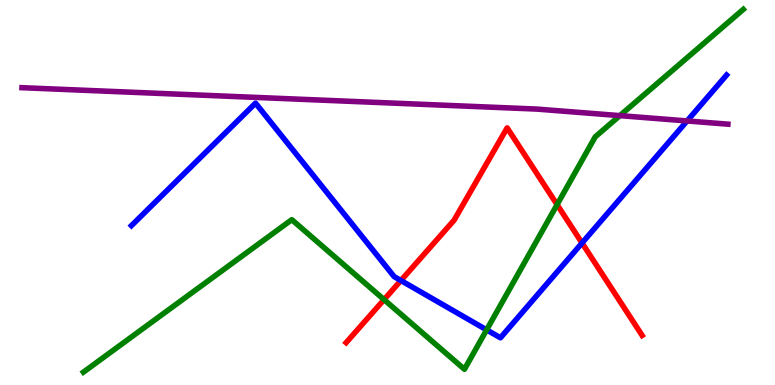[{'lines': ['blue', 'red'], 'intersections': [{'x': 5.17, 'y': 2.71}, {'x': 7.51, 'y': 3.69}]}, {'lines': ['green', 'red'], 'intersections': [{'x': 4.96, 'y': 2.22}, {'x': 7.19, 'y': 4.68}]}, {'lines': ['purple', 'red'], 'intersections': []}, {'lines': ['blue', 'green'], 'intersections': [{'x': 6.28, 'y': 1.43}]}, {'lines': ['blue', 'purple'], 'intersections': [{'x': 8.87, 'y': 6.86}]}, {'lines': ['green', 'purple'], 'intersections': [{'x': 8.0, 'y': 7.0}]}]